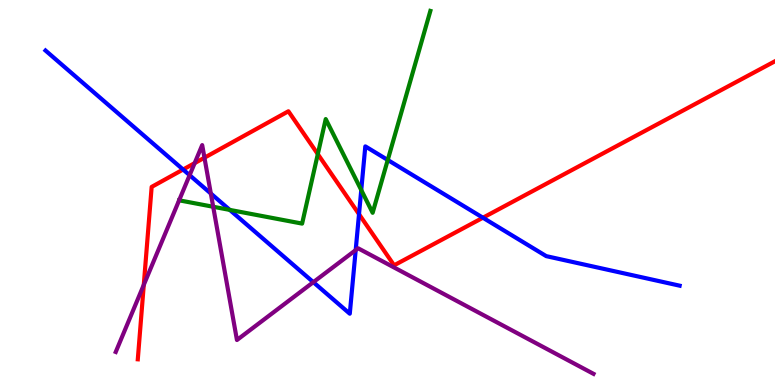[{'lines': ['blue', 'red'], 'intersections': [{'x': 2.36, 'y': 5.6}, {'x': 4.63, 'y': 4.44}, {'x': 6.23, 'y': 4.34}]}, {'lines': ['green', 'red'], 'intersections': [{'x': 4.1, 'y': 6.0}]}, {'lines': ['purple', 'red'], 'intersections': [{'x': 1.86, 'y': 2.6}, {'x': 2.51, 'y': 5.76}, {'x': 2.64, 'y': 5.9}]}, {'lines': ['blue', 'green'], 'intersections': [{'x': 2.96, 'y': 4.55}, {'x': 4.66, 'y': 5.06}, {'x': 5.0, 'y': 5.84}]}, {'lines': ['blue', 'purple'], 'intersections': [{'x': 2.45, 'y': 5.45}, {'x': 2.72, 'y': 4.97}, {'x': 4.04, 'y': 2.67}, {'x': 4.59, 'y': 3.5}]}, {'lines': ['green', 'purple'], 'intersections': [{'x': 2.75, 'y': 4.63}]}]